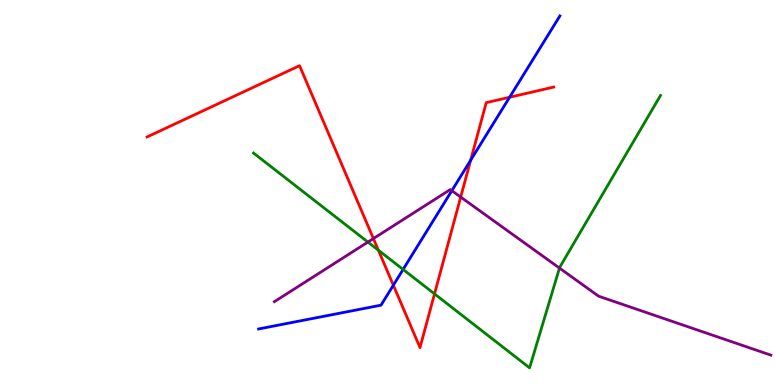[{'lines': ['blue', 'red'], 'intersections': [{'x': 5.08, 'y': 2.59}, {'x': 6.07, 'y': 5.84}, {'x': 6.58, 'y': 7.47}]}, {'lines': ['green', 'red'], 'intersections': [{'x': 4.88, 'y': 3.5}, {'x': 5.61, 'y': 2.37}]}, {'lines': ['purple', 'red'], 'intersections': [{'x': 4.82, 'y': 3.8}, {'x': 5.94, 'y': 4.88}]}, {'lines': ['blue', 'green'], 'intersections': [{'x': 5.2, 'y': 3.0}]}, {'lines': ['blue', 'purple'], 'intersections': [{'x': 5.83, 'y': 5.05}]}, {'lines': ['green', 'purple'], 'intersections': [{'x': 4.75, 'y': 3.71}, {'x': 7.22, 'y': 3.04}]}]